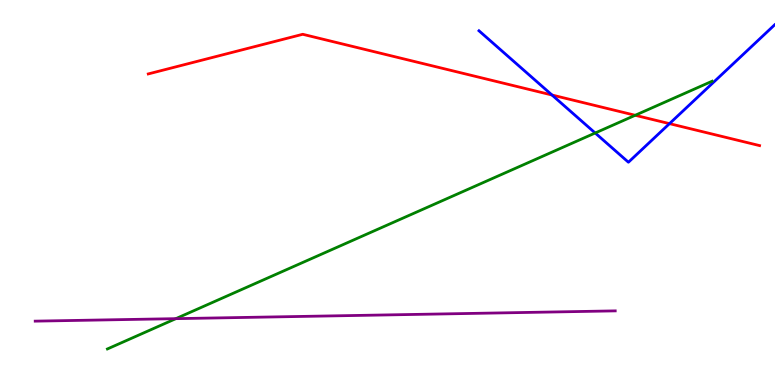[{'lines': ['blue', 'red'], 'intersections': [{'x': 7.12, 'y': 7.53}, {'x': 8.64, 'y': 6.79}]}, {'lines': ['green', 'red'], 'intersections': [{'x': 8.2, 'y': 7.01}]}, {'lines': ['purple', 'red'], 'intersections': []}, {'lines': ['blue', 'green'], 'intersections': [{'x': 7.68, 'y': 6.55}]}, {'lines': ['blue', 'purple'], 'intersections': []}, {'lines': ['green', 'purple'], 'intersections': [{'x': 2.27, 'y': 1.72}]}]